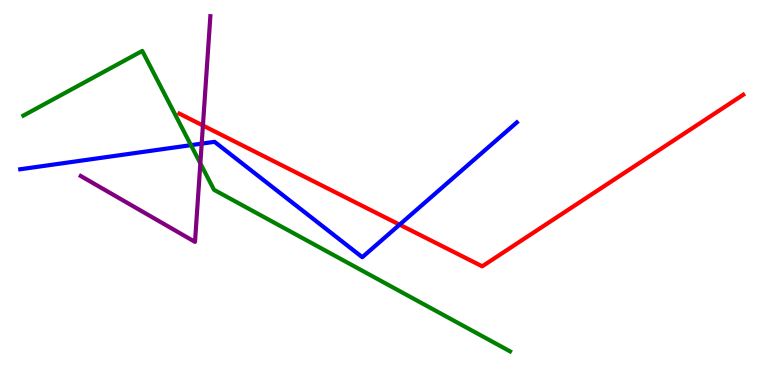[{'lines': ['blue', 'red'], 'intersections': [{'x': 5.16, 'y': 4.16}]}, {'lines': ['green', 'red'], 'intersections': []}, {'lines': ['purple', 'red'], 'intersections': [{'x': 2.62, 'y': 6.74}]}, {'lines': ['blue', 'green'], 'intersections': [{'x': 2.46, 'y': 6.23}]}, {'lines': ['blue', 'purple'], 'intersections': [{'x': 2.6, 'y': 6.27}]}, {'lines': ['green', 'purple'], 'intersections': [{'x': 2.59, 'y': 5.76}]}]